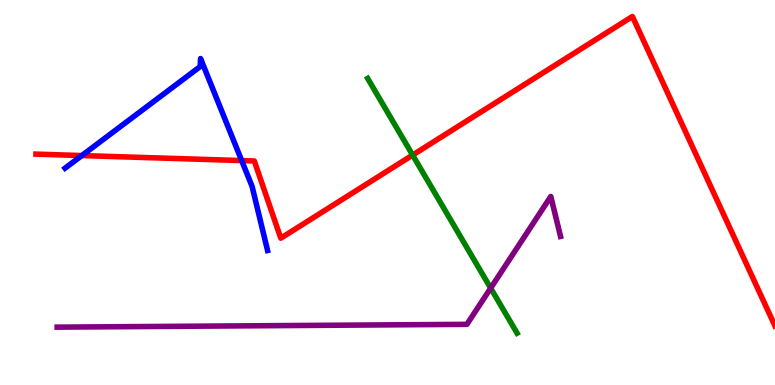[{'lines': ['blue', 'red'], 'intersections': [{'x': 1.06, 'y': 5.96}, {'x': 3.12, 'y': 5.83}]}, {'lines': ['green', 'red'], 'intersections': [{'x': 5.32, 'y': 5.97}]}, {'lines': ['purple', 'red'], 'intersections': []}, {'lines': ['blue', 'green'], 'intersections': []}, {'lines': ['blue', 'purple'], 'intersections': []}, {'lines': ['green', 'purple'], 'intersections': [{'x': 6.33, 'y': 2.52}]}]